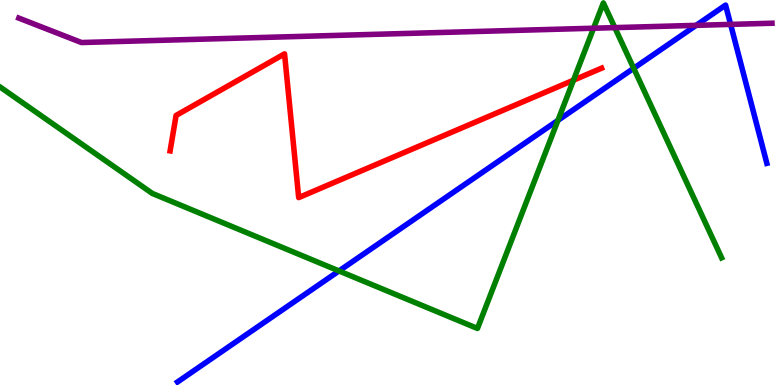[{'lines': ['blue', 'red'], 'intersections': []}, {'lines': ['green', 'red'], 'intersections': [{'x': 7.4, 'y': 7.92}]}, {'lines': ['purple', 'red'], 'intersections': []}, {'lines': ['blue', 'green'], 'intersections': [{'x': 4.37, 'y': 2.96}, {'x': 7.2, 'y': 6.87}, {'x': 8.18, 'y': 8.23}]}, {'lines': ['blue', 'purple'], 'intersections': [{'x': 8.98, 'y': 9.34}, {'x': 9.43, 'y': 9.37}]}, {'lines': ['green', 'purple'], 'intersections': [{'x': 7.66, 'y': 9.27}, {'x': 7.93, 'y': 9.28}]}]